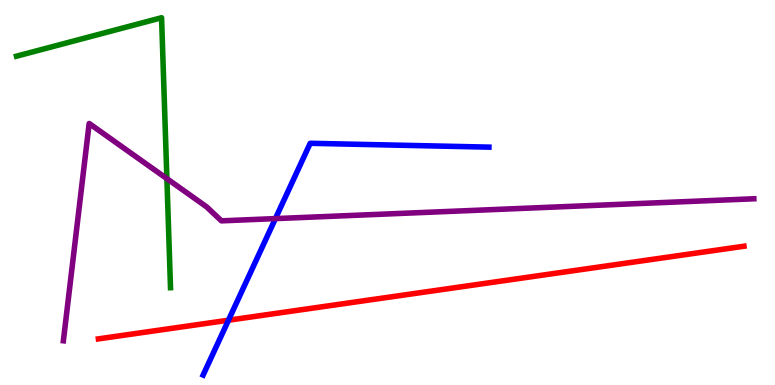[{'lines': ['blue', 'red'], 'intersections': [{'x': 2.95, 'y': 1.68}]}, {'lines': ['green', 'red'], 'intersections': []}, {'lines': ['purple', 'red'], 'intersections': []}, {'lines': ['blue', 'green'], 'intersections': []}, {'lines': ['blue', 'purple'], 'intersections': [{'x': 3.55, 'y': 4.32}]}, {'lines': ['green', 'purple'], 'intersections': [{'x': 2.15, 'y': 5.36}]}]